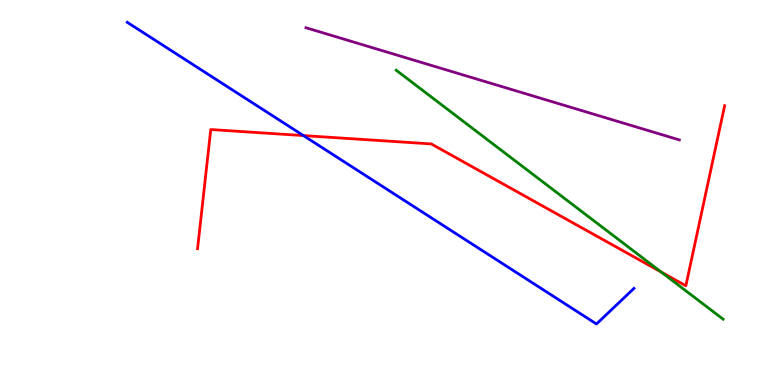[{'lines': ['blue', 'red'], 'intersections': [{'x': 3.92, 'y': 6.48}]}, {'lines': ['green', 'red'], 'intersections': [{'x': 8.53, 'y': 2.93}]}, {'lines': ['purple', 'red'], 'intersections': []}, {'lines': ['blue', 'green'], 'intersections': []}, {'lines': ['blue', 'purple'], 'intersections': []}, {'lines': ['green', 'purple'], 'intersections': []}]